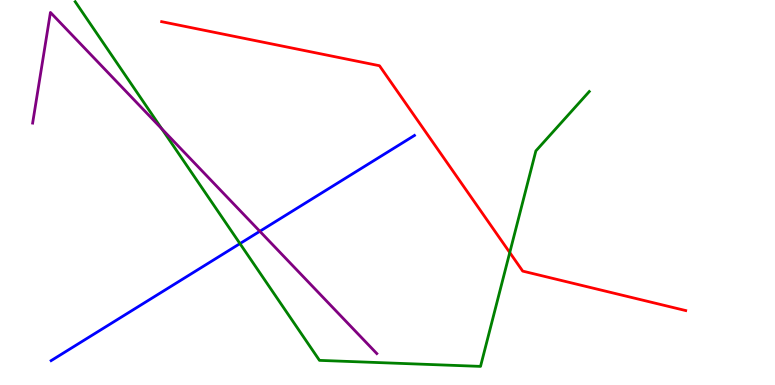[{'lines': ['blue', 'red'], 'intersections': []}, {'lines': ['green', 'red'], 'intersections': [{'x': 6.58, 'y': 3.44}]}, {'lines': ['purple', 'red'], 'intersections': []}, {'lines': ['blue', 'green'], 'intersections': [{'x': 3.1, 'y': 3.67}]}, {'lines': ['blue', 'purple'], 'intersections': [{'x': 3.35, 'y': 3.99}]}, {'lines': ['green', 'purple'], 'intersections': [{'x': 2.09, 'y': 6.65}]}]